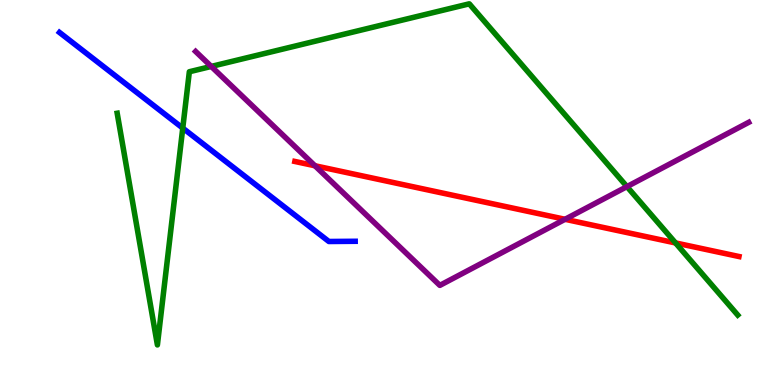[{'lines': ['blue', 'red'], 'intersections': []}, {'lines': ['green', 'red'], 'intersections': [{'x': 8.72, 'y': 3.69}]}, {'lines': ['purple', 'red'], 'intersections': [{'x': 4.06, 'y': 5.69}, {'x': 7.29, 'y': 4.3}]}, {'lines': ['blue', 'green'], 'intersections': [{'x': 2.36, 'y': 6.67}]}, {'lines': ['blue', 'purple'], 'intersections': []}, {'lines': ['green', 'purple'], 'intersections': [{'x': 2.73, 'y': 8.27}, {'x': 8.09, 'y': 5.15}]}]